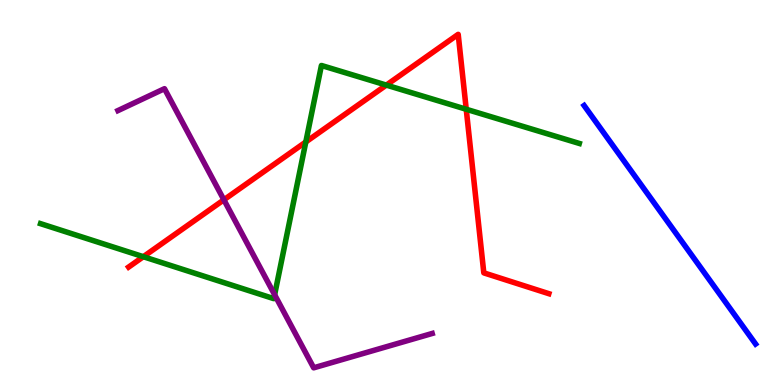[{'lines': ['blue', 'red'], 'intersections': []}, {'lines': ['green', 'red'], 'intersections': [{'x': 1.85, 'y': 3.33}, {'x': 3.95, 'y': 6.31}, {'x': 4.98, 'y': 7.79}, {'x': 6.02, 'y': 7.16}]}, {'lines': ['purple', 'red'], 'intersections': [{'x': 2.89, 'y': 4.81}]}, {'lines': ['blue', 'green'], 'intersections': []}, {'lines': ['blue', 'purple'], 'intersections': []}, {'lines': ['green', 'purple'], 'intersections': [{'x': 3.54, 'y': 2.34}]}]